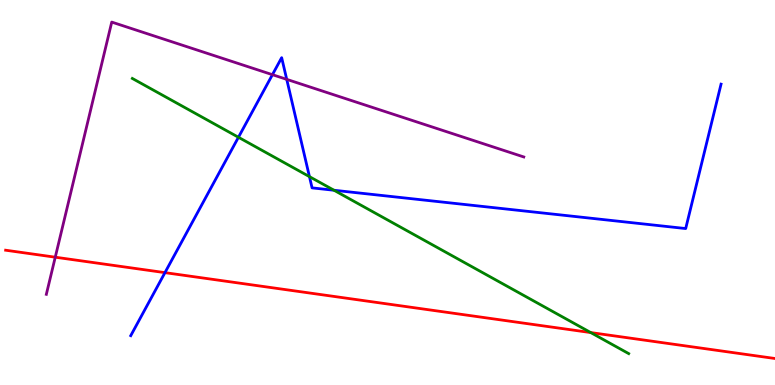[{'lines': ['blue', 'red'], 'intersections': [{'x': 2.13, 'y': 2.92}]}, {'lines': ['green', 'red'], 'intersections': [{'x': 7.62, 'y': 1.36}]}, {'lines': ['purple', 'red'], 'intersections': [{'x': 0.713, 'y': 3.32}]}, {'lines': ['blue', 'green'], 'intersections': [{'x': 3.08, 'y': 6.43}, {'x': 3.99, 'y': 5.41}, {'x': 4.31, 'y': 5.06}]}, {'lines': ['blue', 'purple'], 'intersections': [{'x': 3.52, 'y': 8.06}, {'x': 3.7, 'y': 7.94}]}, {'lines': ['green', 'purple'], 'intersections': []}]